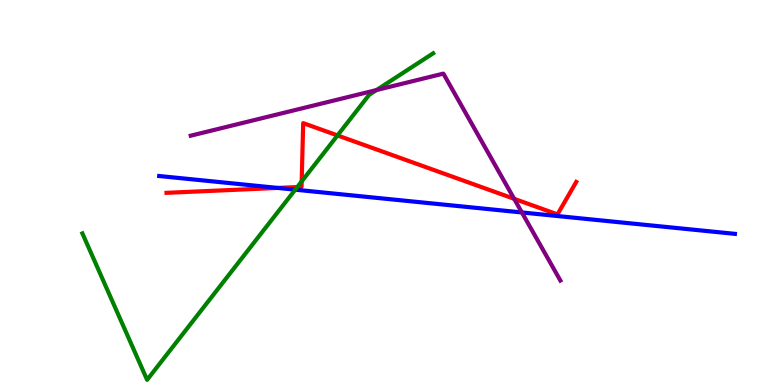[{'lines': ['blue', 'red'], 'intersections': [{'x': 3.58, 'y': 5.12}]}, {'lines': ['green', 'red'], 'intersections': [{'x': 3.84, 'y': 5.14}, {'x': 3.89, 'y': 5.29}, {'x': 4.35, 'y': 6.48}]}, {'lines': ['purple', 'red'], 'intersections': [{'x': 6.63, 'y': 4.84}]}, {'lines': ['blue', 'green'], 'intersections': [{'x': 3.81, 'y': 5.07}]}, {'lines': ['blue', 'purple'], 'intersections': [{'x': 6.73, 'y': 4.48}]}, {'lines': ['green', 'purple'], 'intersections': [{'x': 4.86, 'y': 7.66}]}]